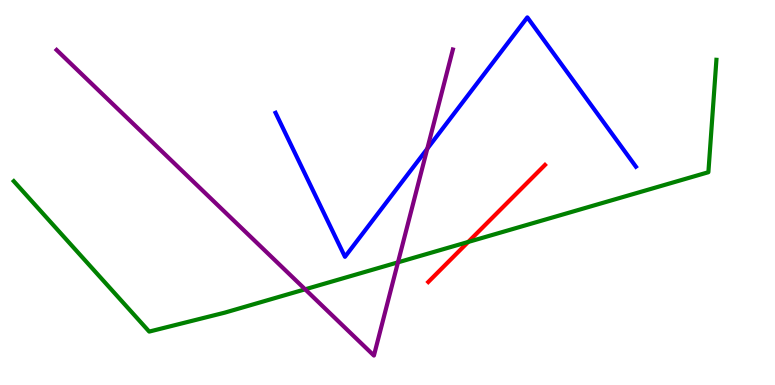[{'lines': ['blue', 'red'], 'intersections': []}, {'lines': ['green', 'red'], 'intersections': [{'x': 6.04, 'y': 3.72}]}, {'lines': ['purple', 'red'], 'intersections': []}, {'lines': ['blue', 'green'], 'intersections': []}, {'lines': ['blue', 'purple'], 'intersections': [{'x': 5.51, 'y': 6.14}]}, {'lines': ['green', 'purple'], 'intersections': [{'x': 3.94, 'y': 2.49}, {'x': 5.14, 'y': 3.19}]}]